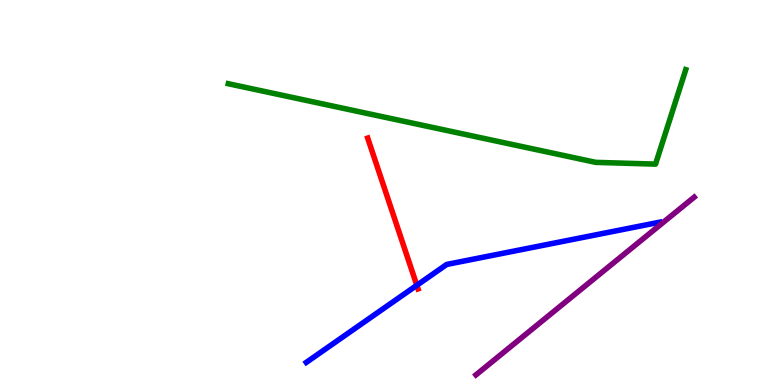[{'lines': ['blue', 'red'], 'intersections': [{'x': 5.38, 'y': 2.59}]}, {'lines': ['green', 'red'], 'intersections': []}, {'lines': ['purple', 'red'], 'intersections': []}, {'lines': ['blue', 'green'], 'intersections': []}, {'lines': ['blue', 'purple'], 'intersections': []}, {'lines': ['green', 'purple'], 'intersections': []}]